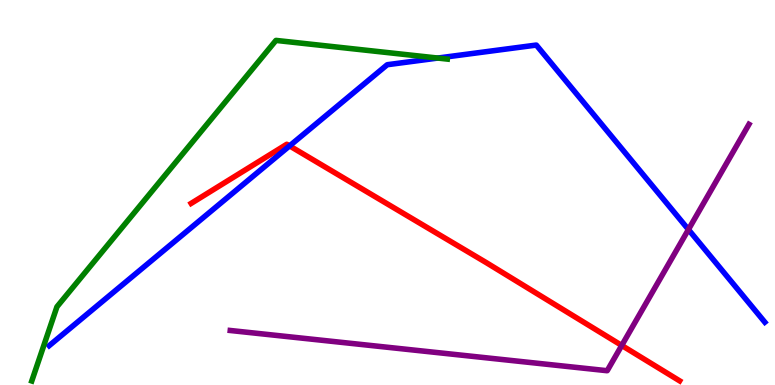[{'lines': ['blue', 'red'], 'intersections': [{'x': 3.74, 'y': 6.21}]}, {'lines': ['green', 'red'], 'intersections': []}, {'lines': ['purple', 'red'], 'intersections': [{'x': 8.02, 'y': 1.03}]}, {'lines': ['blue', 'green'], 'intersections': [{'x': 5.65, 'y': 8.49}]}, {'lines': ['blue', 'purple'], 'intersections': [{'x': 8.88, 'y': 4.04}]}, {'lines': ['green', 'purple'], 'intersections': []}]